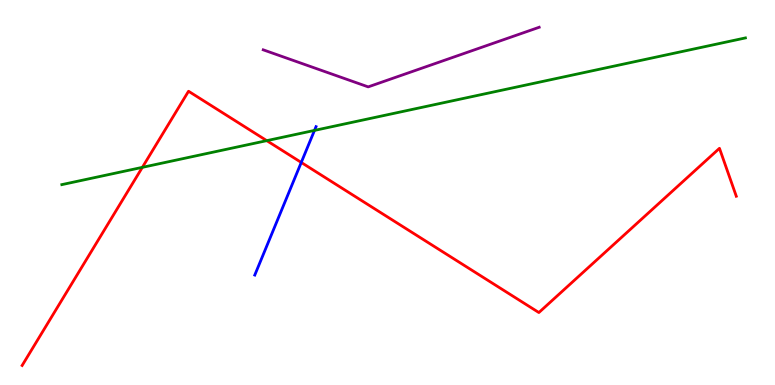[{'lines': ['blue', 'red'], 'intersections': [{'x': 3.89, 'y': 5.78}]}, {'lines': ['green', 'red'], 'intersections': [{'x': 1.84, 'y': 5.65}, {'x': 3.44, 'y': 6.35}]}, {'lines': ['purple', 'red'], 'intersections': []}, {'lines': ['blue', 'green'], 'intersections': [{'x': 4.06, 'y': 6.61}]}, {'lines': ['blue', 'purple'], 'intersections': []}, {'lines': ['green', 'purple'], 'intersections': []}]